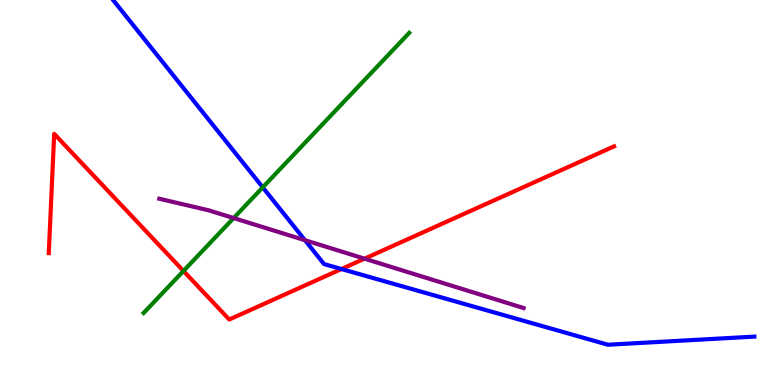[{'lines': ['blue', 'red'], 'intersections': [{'x': 4.41, 'y': 3.01}]}, {'lines': ['green', 'red'], 'intersections': [{'x': 2.37, 'y': 2.96}]}, {'lines': ['purple', 'red'], 'intersections': [{'x': 4.7, 'y': 3.28}]}, {'lines': ['blue', 'green'], 'intersections': [{'x': 3.39, 'y': 5.13}]}, {'lines': ['blue', 'purple'], 'intersections': [{'x': 3.93, 'y': 3.76}]}, {'lines': ['green', 'purple'], 'intersections': [{'x': 3.01, 'y': 4.34}]}]